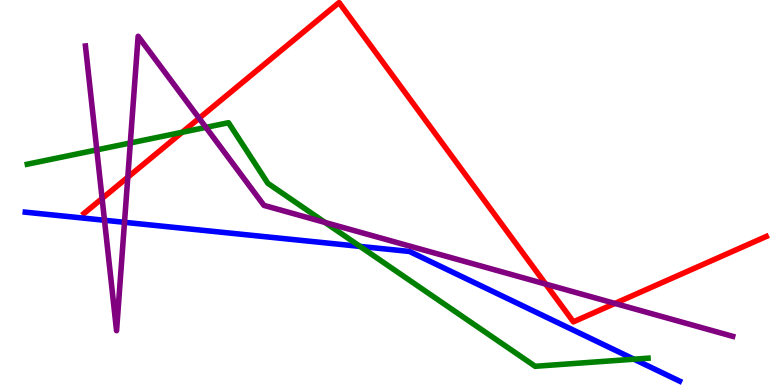[{'lines': ['blue', 'red'], 'intersections': []}, {'lines': ['green', 'red'], 'intersections': [{'x': 2.35, 'y': 6.56}]}, {'lines': ['purple', 'red'], 'intersections': [{'x': 1.32, 'y': 4.85}, {'x': 1.65, 'y': 5.4}, {'x': 2.57, 'y': 6.93}, {'x': 7.04, 'y': 2.62}, {'x': 7.93, 'y': 2.12}]}, {'lines': ['blue', 'green'], 'intersections': [{'x': 4.65, 'y': 3.6}, {'x': 8.18, 'y': 0.67}]}, {'lines': ['blue', 'purple'], 'intersections': [{'x': 1.35, 'y': 4.28}, {'x': 1.61, 'y': 4.23}]}, {'lines': ['green', 'purple'], 'intersections': [{'x': 1.25, 'y': 6.11}, {'x': 1.68, 'y': 6.29}, {'x': 2.66, 'y': 6.69}, {'x': 4.19, 'y': 4.22}]}]